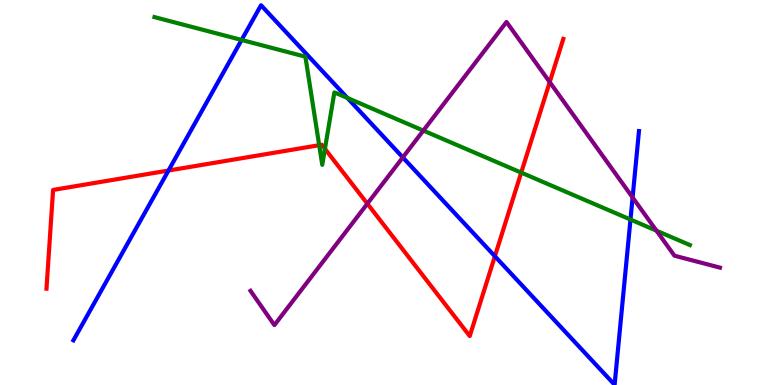[{'lines': ['blue', 'red'], 'intersections': [{'x': 2.17, 'y': 5.57}, {'x': 6.39, 'y': 3.34}]}, {'lines': ['green', 'red'], 'intersections': [{'x': 4.12, 'y': 6.23}, {'x': 4.19, 'y': 6.13}, {'x': 6.73, 'y': 5.52}]}, {'lines': ['purple', 'red'], 'intersections': [{'x': 4.74, 'y': 4.71}, {'x': 7.09, 'y': 7.87}]}, {'lines': ['blue', 'green'], 'intersections': [{'x': 3.12, 'y': 8.96}, {'x': 4.48, 'y': 7.45}, {'x': 8.14, 'y': 4.3}]}, {'lines': ['blue', 'purple'], 'intersections': [{'x': 5.2, 'y': 5.91}, {'x': 8.16, 'y': 4.87}]}, {'lines': ['green', 'purple'], 'intersections': [{'x': 5.46, 'y': 6.61}, {'x': 8.47, 'y': 4.01}]}]